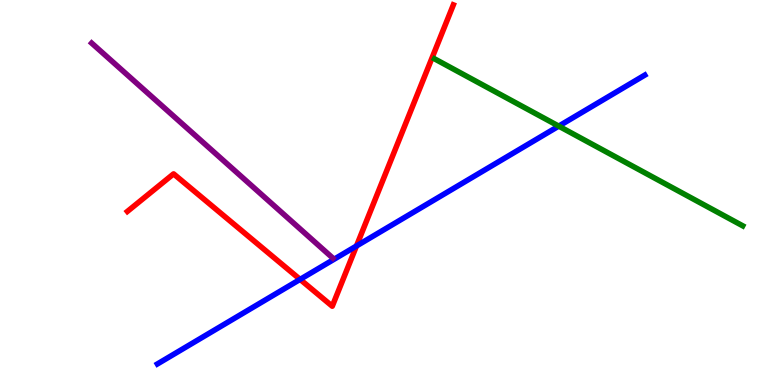[{'lines': ['blue', 'red'], 'intersections': [{'x': 3.87, 'y': 2.74}, {'x': 4.6, 'y': 3.61}]}, {'lines': ['green', 'red'], 'intersections': []}, {'lines': ['purple', 'red'], 'intersections': []}, {'lines': ['blue', 'green'], 'intersections': [{'x': 7.21, 'y': 6.72}]}, {'lines': ['blue', 'purple'], 'intersections': []}, {'lines': ['green', 'purple'], 'intersections': []}]